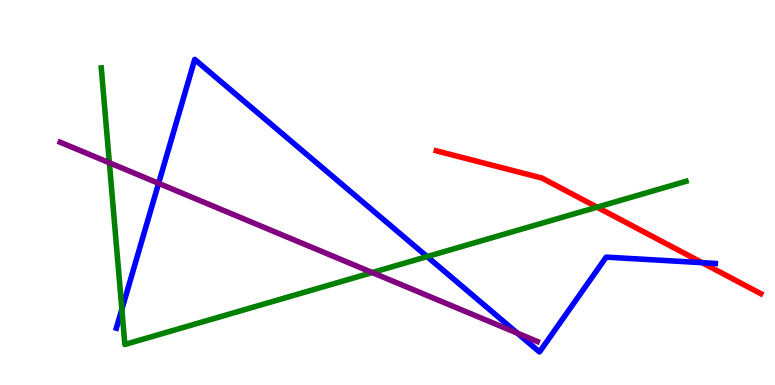[{'lines': ['blue', 'red'], 'intersections': [{'x': 9.06, 'y': 3.18}]}, {'lines': ['green', 'red'], 'intersections': [{'x': 7.7, 'y': 4.62}]}, {'lines': ['purple', 'red'], 'intersections': []}, {'lines': ['blue', 'green'], 'intersections': [{'x': 1.57, 'y': 1.97}, {'x': 5.51, 'y': 3.34}]}, {'lines': ['blue', 'purple'], 'intersections': [{'x': 2.05, 'y': 5.24}, {'x': 6.68, 'y': 1.35}]}, {'lines': ['green', 'purple'], 'intersections': [{'x': 1.41, 'y': 5.77}, {'x': 4.8, 'y': 2.92}]}]